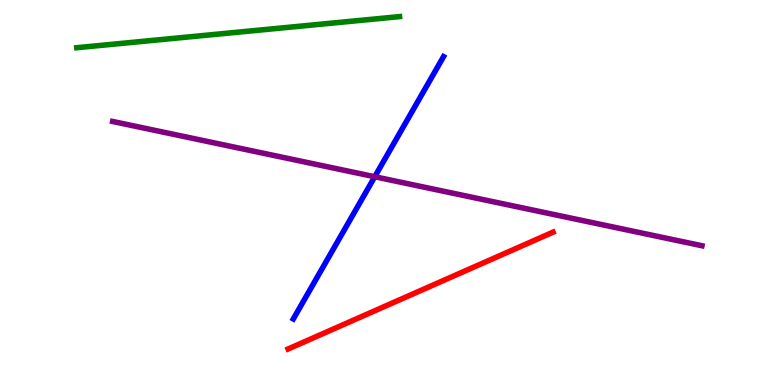[{'lines': ['blue', 'red'], 'intersections': []}, {'lines': ['green', 'red'], 'intersections': []}, {'lines': ['purple', 'red'], 'intersections': []}, {'lines': ['blue', 'green'], 'intersections': []}, {'lines': ['blue', 'purple'], 'intersections': [{'x': 4.84, 'y': 5.41}]}, {'lines': ['green', 'purple'], 'intersections': []}]